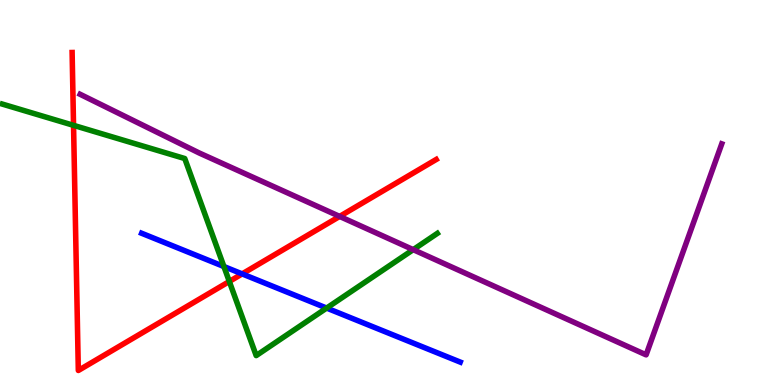[{'lines': ['blue', 'red'], 'intersections': [{'x': 3.12, 'y': 2.89}]}, {'lines': ['green', 'red'], 'intersections': [{'x': 0.949, 'y': 6.74}, {'x': 2.96, 'y': 2.69}]}, {'lines': ['purple', 'red'], 'intersections': [{'x': 4.38, 'y': 4.38}]}, {'lines': ['blue', 'green'], 'intersections': [{'x': 2.89, 'y': 3.08}, {'x': 4.21, 'y': 2.0}]}, {'lines': ['blue', 'purple'], 'intersections': []}, {'lines': ['green', 'purple'], 'intersections': [{'x': 5.33, 'y': 3.52}]}]